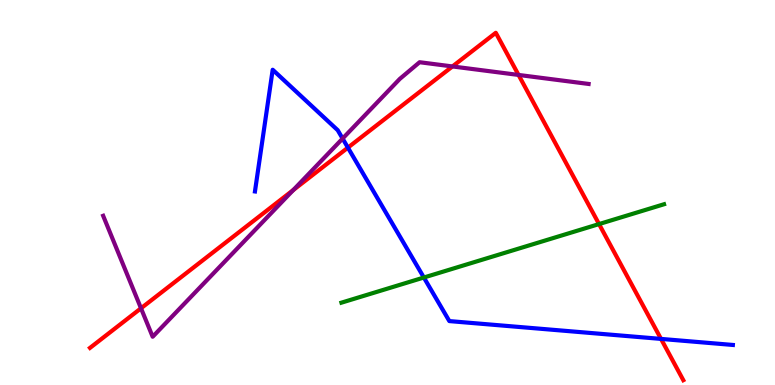[{'lines': ['blue', 'red'], 'intersections': [{'x': 4.49, 'y': 6.17}, {'x': 8.53, 'y': 1.2}]}, {'lines': ['green', 'red'], 'intersections': [{'x': 7.73, 'y': 4.18}]}, {'lines': ['purple', 'red'], 'intersections': [{'x': 1.82, 'y': 1.99}, {'x': 3.78, 'y': 5.06}, {'x': 5.84, 'y': 8.27}, {'x': 6.69, 'y': 8.05}]}, {'lines': ['blue', 'green'], 'intersections': [{'x': 5.47, 'y': 2.79}]}, {'lines': ['blue', 'purple'], 'intersections': [{'x': 4.42, 'y': 6.4}]}, {'lines': ['green', 'purple'], 'intersections': []}]